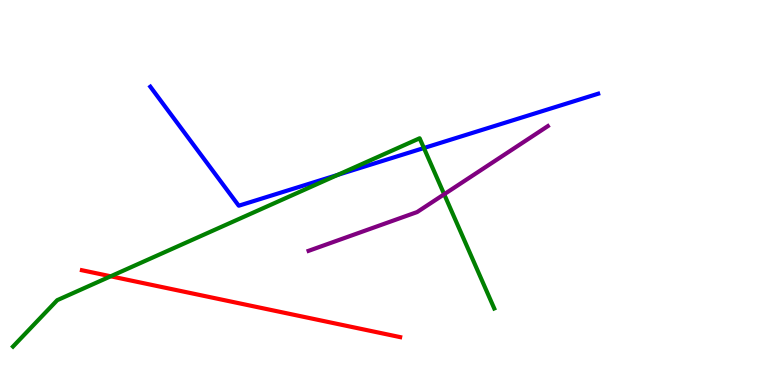[{'lines': ['blue', 'red'], 'intersections': []}, {'lines': ['green', 'red'], 'intersections': [{'x': 1.43, 'y': 2.82}]}, {'lines': ['purple', 'red'], 'intersections': []}, {'lines': ['blue', 'green'], 'intersections': [{'x': 4.36, 'y': 5.46}, {'x': 5.47, 'y': 6.16}]}, {'lines': ['blue', 'purple'], 'intersections': []}, {'lines': ['green', 'purple'], 'intersections': [{'x': 5.73, 'y': 4.95}]}]